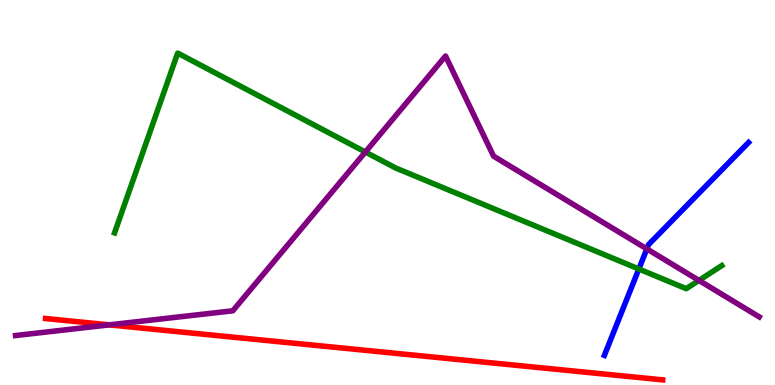[{'lines': ['blue', 'red'], 'intersections': []}, {'lines': ['green', 'red'], 'intersections': []}, {'lines': ['purple', 'red'], 'intersections': [{'x': 1.41, 'y': 1.56}]}, {'lines': ['blue', 'green'], 'intersections': [{'x': 8.24, 'y': 3.01}]}, {'lines': ['blue', 'purple'], 'intersections': [{'x': 8.35, 'y': 3.53}]}, {'lines': ['green', 'purple'], 'intersections': [{'x': 4.71, 'y': 6.05}, {'x': 9.02, 'y': 2.72}]}]